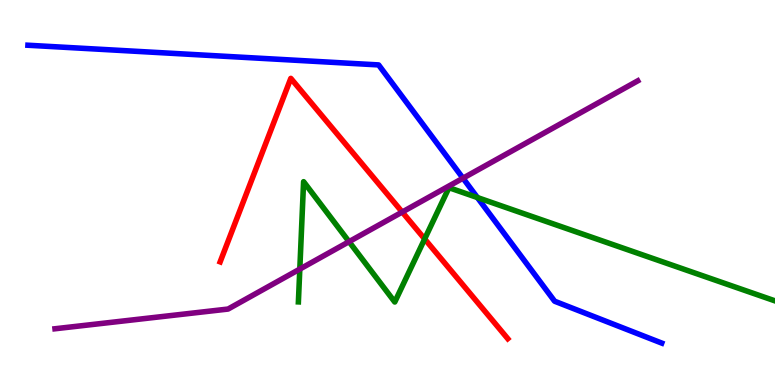[{'lines': ['blue', 'red'], 'intersections': []}, {'lines': ['green', 'red'], 'intersections': [{'x': 5.48, 'y': 3.79}]}, {'lines': ['purple', 'red'], 'intersections': [{'x': 5.19, 'y': 4.49}]}, {'lines': ['blue', 'green'], 'intersections': [{'x': 6.16, 'y': 4.87}]}, {'lines': ['blue', 'purple'], 'intersections': [{'x': 5.97, 'y': 5.37}]}, {'lines': ['green', 'purple'], 'intersections': [{'x': 3.87, 'y': 3.01}, {'x': 4.5, 'y': 3.72}]}]